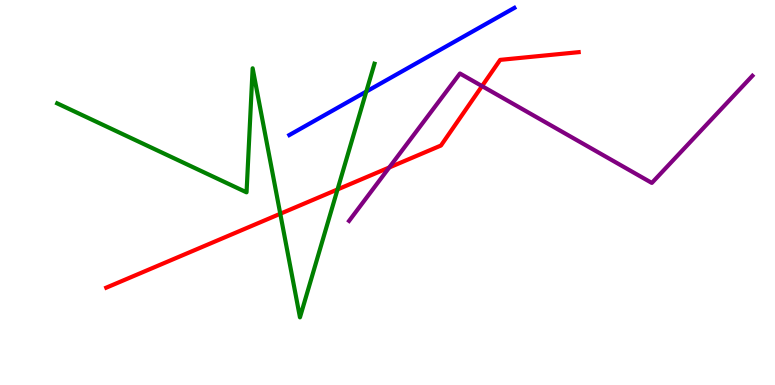[{'lines': ['blue', 'red'], 'intersections': []}, {'lines': ['green', 'red'], 'intersections': [{'x': 3.62, 'y': 4.45}, {'x': 4.36, 'y': 5.08}]}, {'lines': ['purple', 'red'], 'intersections': [{'x': 5.02, 'y': 5.65}, {'x': 6.22, 'y': 7.76}]}, {'lines': ['blue', 'green'], 'intersections': [{'x': 4.73, 'y': 7.62}]}, {'lines': ['blue', 'purple'], 'intersections': []}, {'lines': ['green', 'purple'], 'intersections': []}]